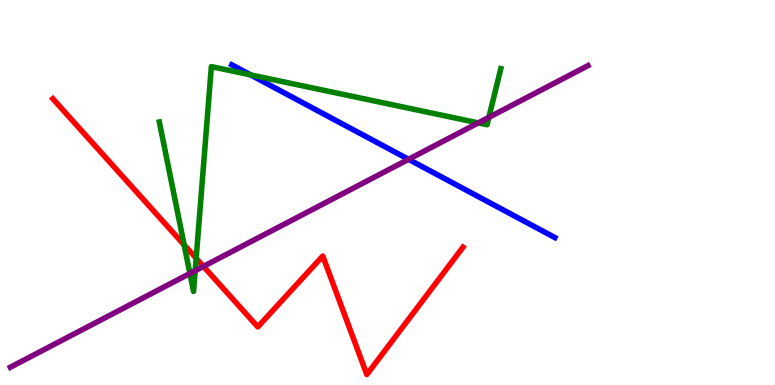[{'lines': ['blue', 'red'], 'intersections': []}, {'lines': ['green', 'red'], 'intersections': [{'x': 2.38, 'y': 3.64}, {'x': 2.53, 'y': 3.29}]}, {'lines': ['purple', 'red'], 'intersections': [{'x': 2.63, 'y': 3.08}]}, {'lines': ['blue', 'green'], 'intersections': [{'x': 3.23, 'y': 8.05}]}, {'lines': ['blue', 'purple'], 'intersections': [{'x': 5.27, 'y': 5.86}]}, {'lines': ['green', 'purple'], 'intersections': [{'x': 2.45, 'y': 2.9}, {'x': 2.52, 'y': 2.97}, {'x': 6.17, 'y': 6.81}, {'x': 6.31, 'y': 6.95}]}]